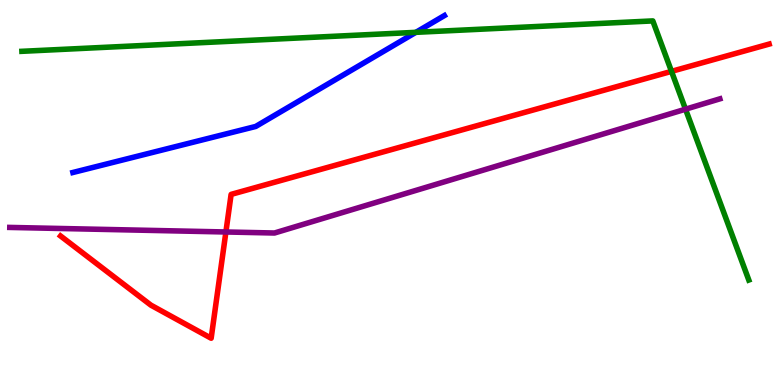[{'lines': ['blue', 'red'], 'intersections': []}, {'lines': ['green', 'red'], 'intersections': [{'x': 8.66, 'y': 8.15}]}, {'lines': ['purple', 'red'], 'intersections': [{'x': 2.91, 'y': 3.97}]}, {'lines': ['blue', 'green'], 'intersections': [{'x': 5.37, 'y': 9.16}]}, {'lines': ['blue', 'purple'], 'intersections': []}, {'lines': ['green', 'purple'], 'intersections': [{'x': 8.85, 'y': 7.16}]}]